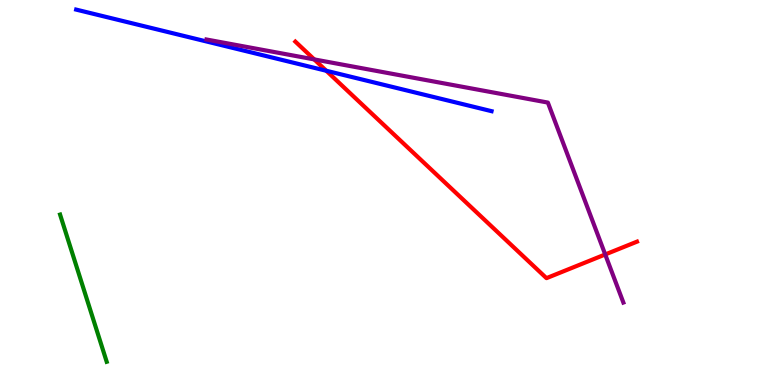[{'lines': ['blue', 'red'], 'intersections': [{'x': 4.21, 'y': 8.16}]}, {'lines': ['green', 'red'], 'intersections': []}, {'lines': ['purple', 'red'], 'intersections': [{'x': 4.05, 'y': 8.46}, {'x': 7.81, 'y': 3.39}]}, {'lines': ['blue', 'green'], 'intersections': []}, {'lines': ['blue', 'purple'], 'intersections': []}, {'lines': ['green', 'purple'], 'intersections': []}]